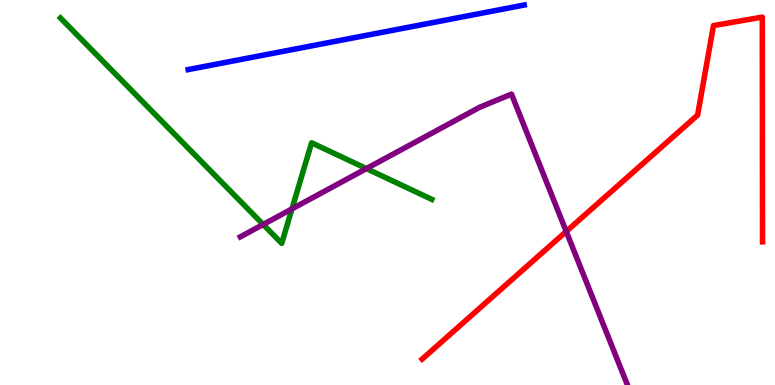[{'lines': ['blue', 'red'], 'intersections': []}, {'lines': ['green', 'red'], 'intersections': []}, {'lines': ['purple', 'red'], 'intersections': [{'x': 7.31, 'y': 3.99}]}, {'lines': ['blue', 'green'], 'intersections': []}, {'lines': ['blue', 'purple'], 'intersections': []}, {'lines': ['green', 'purple'], 'intersections': [{'x': 3.4, 'y': 4.17}, {'x': 3.77, 'y': 4.57}, {'x': 4.73, 'y': 5.62}]}]